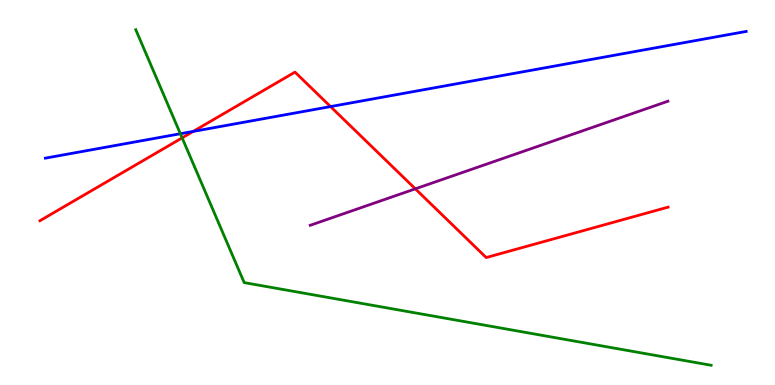[{'lines': ['blue', 'red'], 'intersections': [{'x': 2.49, 'y': 6.59}, {'x': 4.26, 'y': 7.23}]}, {'lines': ['green', 'red'], 'intersections': [{'x': 2.35, 'y': 6.42}]}, {'lines': ['purple', 'red'], 'intersections': [{'x': 5.36, 'y': 5.1}]}, {'lines': ['blue', 'green'], 'intersections': [{'x': 2.33, 'y': 6.53}]}, {'lines': ['blue', 'purple'], 'intersections': []}, {'lines': ['green', 'purple'], 'intersections': []}]